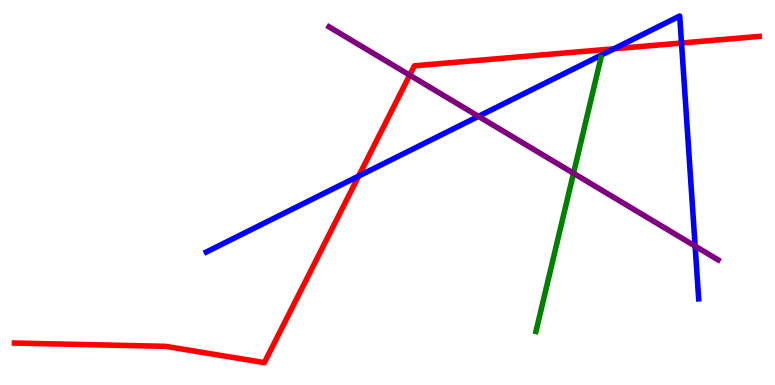[{'lines': ['blue', 'red'], 'intersections': [{'x': 4.63, 'y': 5.43}, {'x': 7.92, 'y': 8.73}, {'x': 8.79, 'y': 8.88}]}, {'lines': ['green', 'red'], 'intersections': []}, {'lines': ['purple', 'red'], 'intersections': [{'x': 5.29, 'y': 8.05}]}, {'lines': ['blue', 'green'], 'intersections': []}, {'lines': ['blue', 'purple'], 'intersections': [{'x': 6.17, 'y': 6.98}, {'x': 8.97, 'y': 3.61}]}, {'lines': ['green', 'purple'], 'intersections': [{'x': 7.4, 'y': 5.5}]}]